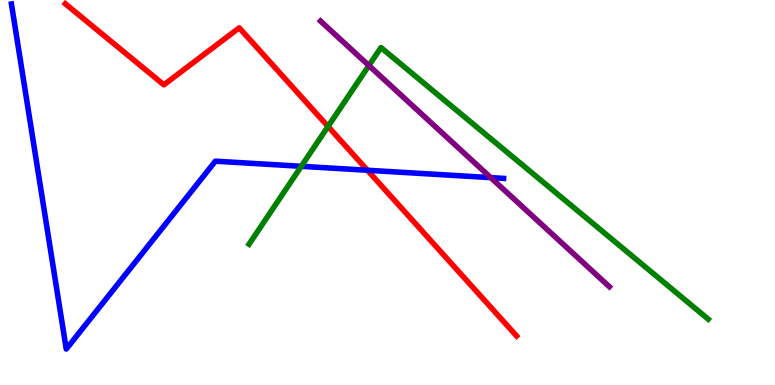[{'lines': ['blue', 'red'], 'intersections': [{'x': 4.74, 'y': 5.58}]}, {'lines': ['green', 'red'], 'intersections': [{'x': 4.23, 'y': 6.71}]}, {'lines': ['purple', 'red'], 'intersections': []}, {'lines': ['blue', 'green'], 'intersections': [{'x': 3.89, 'y': 5.68}]}, {'lines': ['blue', 'purple'], 'intersections': [{'x': 6.33, 'y': 5.39}]}, {'lines': ['green', 'purple'], 'intersections': [{'x': 4.76, 'y': 8.3}]}]